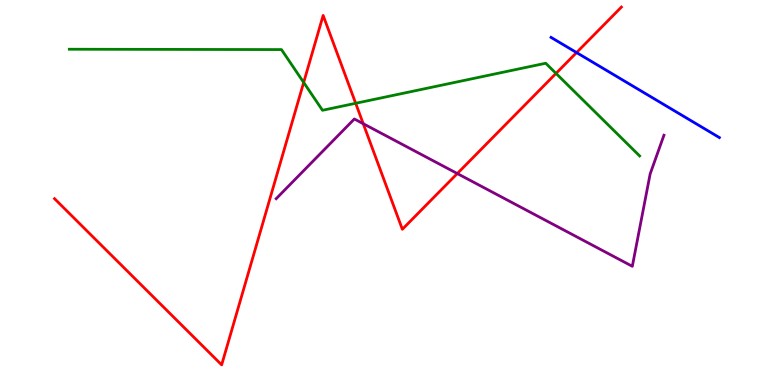[{'lines': ['blue', 'red'], 'intersections': [{'x': 7.44, 'y': 8.63}]}, {'lines': ['green', 'red'], 'intersections': [{'x': 3.92, 'y': 7.86}, {'x': 4.59, 'y': 7.32}, {'x': 7.17, 'y': 8.09}]}, {'lines': ['purple', 'red'], 'intersections': [{'x': 4.69, 'y': 6.79}, {'x': 5.9, 'y': 5.49}]}, {'lines': ['blue', 'green'], 'intersections': []}, {'lines': ['blue', 'purple'], 'intersections': []}, {'lines': ['green', 'purple'], 'intersections': []}]